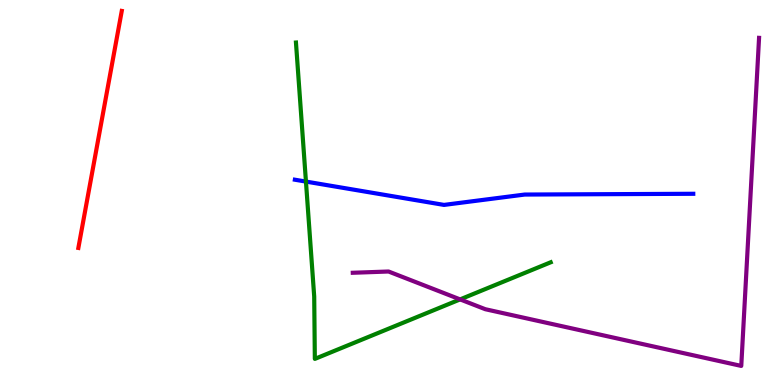[{'lines': ['blue', 'red'], 'intersections': []}, {'lines': ['green', 'red'], 'intersections': []}, {'lines': ['purple', 'red'], 'intersections': []}, {'lines': ['blue', 'green'], 'intersections': [{'x': 3.95, 'y': 5.28}]}, {'lines': ['blue', 'purple'], 'intersections': []}, {'lines': ['green', 'purple'], 'intersections': [{'x': 5.94, 'y': 2.22}]}]